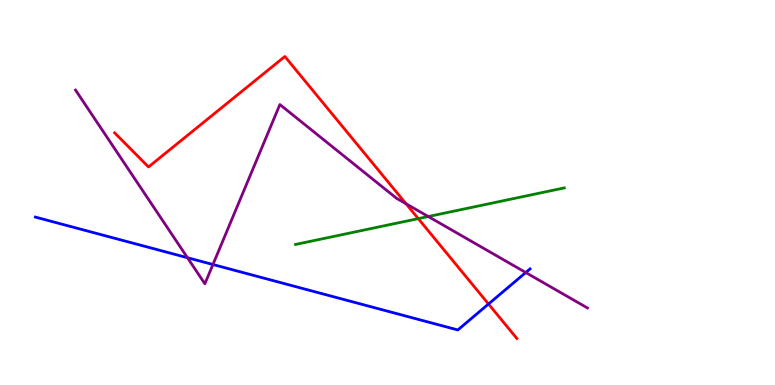[{'lines': ['blue', 'red'], 'intersections': [{'x': 6.3, 'y': 2.1}]}, {'lines': ['green', 'red'], 'intersections': [{'x': 5.4, 'y': 4.32}]}, {'lines': ['purple', 'red'], 'intersections': [{'x': 5.24, 'y': 4.71}]}, {'lines': ['blue', 'green'], 'intersections': []}, {'lines': ['blue', 'purple'], 'intersections': [{'x': 2.42, 'y': 3.31}, {'x': 2.75, 'y': 3.13}, {'x': 6.78, 'y': 2.92}]}, {'lines': ['green', 'purple'], 'intersections': [{'x': 5.53, 'y': 4.38}]}]